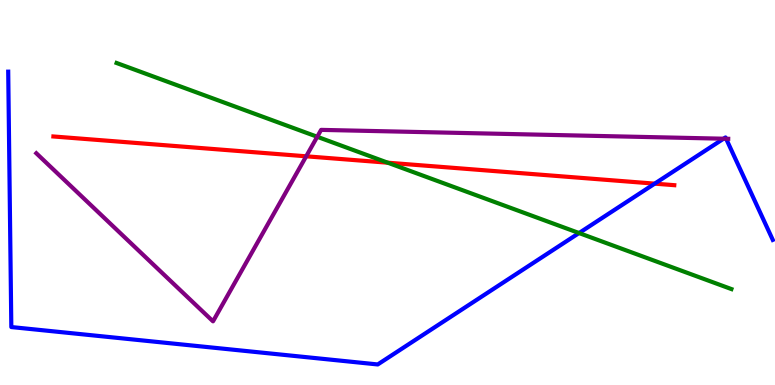[{'lines': ['blue', 'red'], 'intersections': [{'x': 8.45, 'y': 5.23}]}, {'lines': ['green', 'red'], 'intersections': [{'x': 5.0, 'y': 5.77}]}, {'lines': ['purple', 'red'], 'intersections': [{'x': 3.95, 'y': 5.94}]}, {'lines': ['blue', 'green'], 'intersections': [{'x': 7.47, 'y': 3.95}]}, {'lines': ['blue', 'purple'], 'intersections': [{'x': 9.34, 'y': 6.4}, {'x': 9.37, 'y': 6.4}]}, {'lines': ['green', 'purple'], 'intersections': [{'x': 4.09, 'y': 6.45}]}]